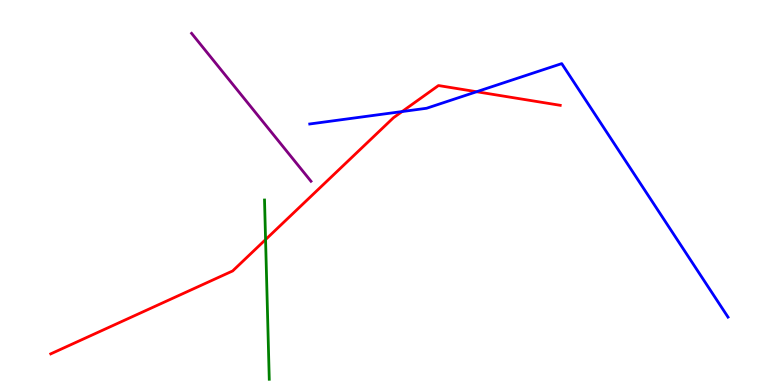[{'lines': ['blue', 'red'], 'intersections': [{'x': 5.19, 'y': 7.1}, {'x': 6.15, 'y': 7.62}]}, {'lines': ['green', 'red'], 'intersections': [{'x': 3.43, 'y': 3.78}]}, {'lines': ['purple', 'red'], 'intersections': []}, {'lines': ['blue', 'green'], 'intersections': []}, {'lines': ['blue', 'purple'], 'intersections': []}, {'lines': ['green', 'purple'], 'intersections': []}]